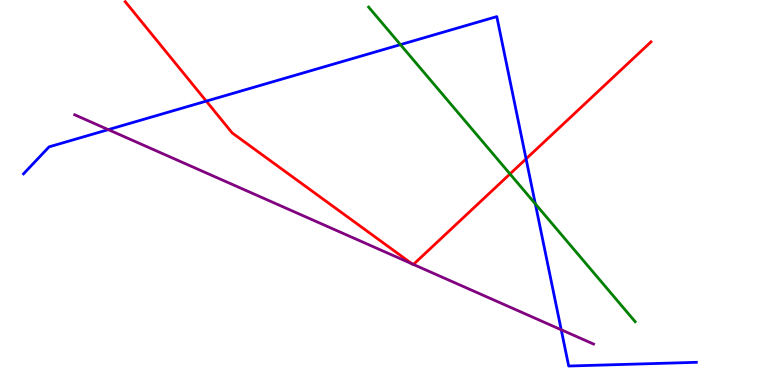[{'lines': ['blue', 'red'], 'intersections': [{'x': 2.66, 'y': 7.37}, {'x': 6.79, 'y': 5.87}]}, {'lines': ['green', 'red'], 'intersections': [{'x': 6.58, 'y': 5.48}]}, {'lines': ['purple', 'red'], 'intersections': [{'x': 5.32, 'y': 3.15}, {'x': 5.33, 'y': 3.13}]}, {'lines': ['blue', 'green'], 'intersections': [{'x': 5.17, 'y': 8.84}, {'x': 6.91, 'y': 4.71}]}, {'lines': ['blue', 'purple'], 'intersections': [{'x': 1.4, 'y': 6.63}, {'x': 7.24, 'y': 1.43}]}, {'lines': ['green', 'purple'], 'intersections': []}]